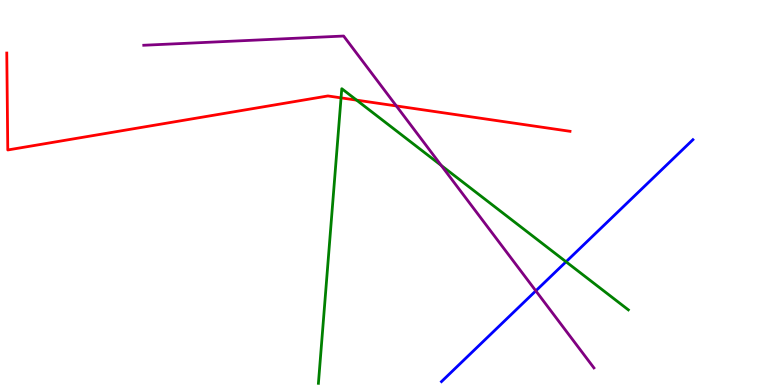[{'lines': ['blue', 'red'], 'intersections': []}, {'lines': ['green', 'red'], 'intersections': [{'x': 4.4, 'y': 7.46}, {'x': 4.6, 'y': 7.4}]}, {'lines': ['purple', 'red'], 'intersections': [{'x': 5.11, 'y': 7.25}]}, {'lines': ['blue', 'green'], 'intersections': [{'x': 7.3, 'y': 3.2}]}, {'lines': ['blue', 'purple'], 'intersections': [{'x': 6.91, 'y': 2.45}]}, {'lines': ['green', 'purple'], 'intersections': [{'x': 5.69, 'y': 5.7}]}]